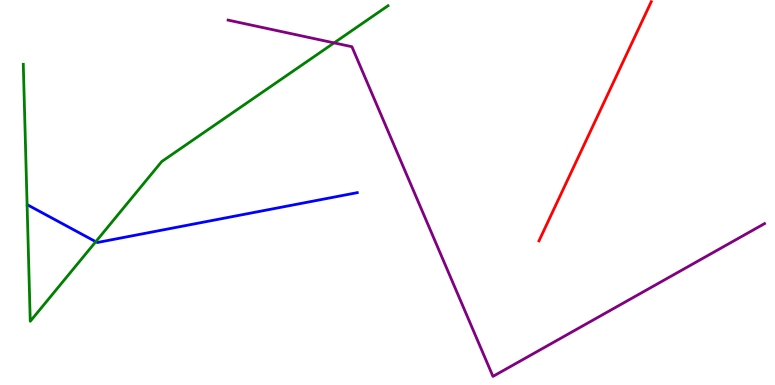[{'lines': ['blue', 'red'], 'intersections': []}, {'lines': ['green', 'red'], 'intersections': []}, {'lines': ['purple', 'red'], 'intersections': []}, {'lines': ['blue', 'green'], 'intersections': [{'x': 1.24, 'y': 3.72}]}, {'lines': ['blue', 'purple'], 'intersections': []}, {'lines': ['green', 'purple'], 'intersections': [{'x': 4.31, 'y': 8.89}]}]